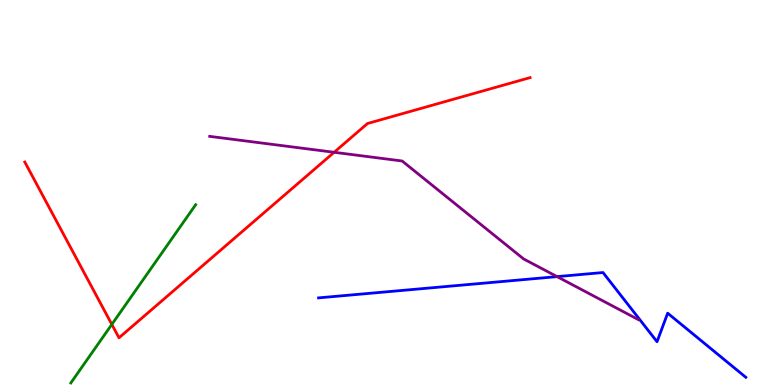[{'lines': ['blue', 'red'], 'intersections': []}, {'lines': ['green', 'red'], 'intersections': [{'x': 1.44, 'y': 1.57}]}, {'lines': ['purple', 'red'], 'intersections': [{'x': 4.31, 'y': 6.04}]}, {'lines': ['blue', 'green'], 'intersections': []}, {'lines': ['blue', 'purple'], 'intersections': [{'x': 7.19, 'y': 2.81}]}, {'lines': ['green', 'purple'], 'intersections': []}]